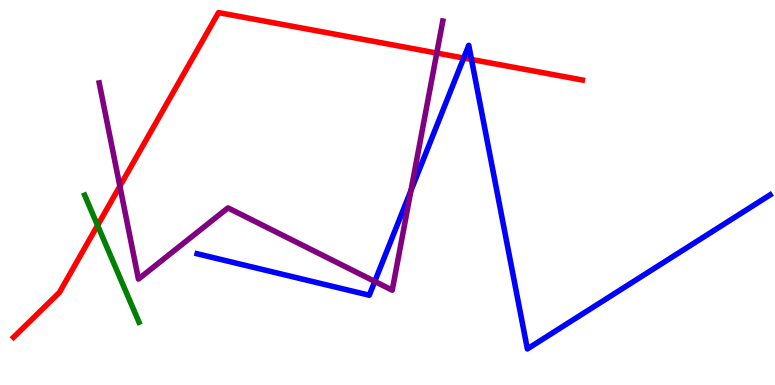[{'lines': ['blue', 'red'], 'intersections': [{'x': 5.98, 'y': 8.49}, {'x': 6.08, 'y': 8.46}]}, {'lines': ['green', 'red'], 'intersections': [{'x': 1.26, 'y': 4.15}]}, {'lines': ['purple', 'red'], 'intersections': [{'x': 1.55, 'y': 5.16}, {'x': 5.64, 'y': 8.62}]}, {'lines': ['blue', 'green'], 'intersections': []}, {'lines': ['blue', 'purple'], 'intersections': [{'x': 4.84, 'y': 2.69}, {'x': 5.3, 'y': 5.05}]}, {'lines': ['green', 'purple'], 'intersections': []}]